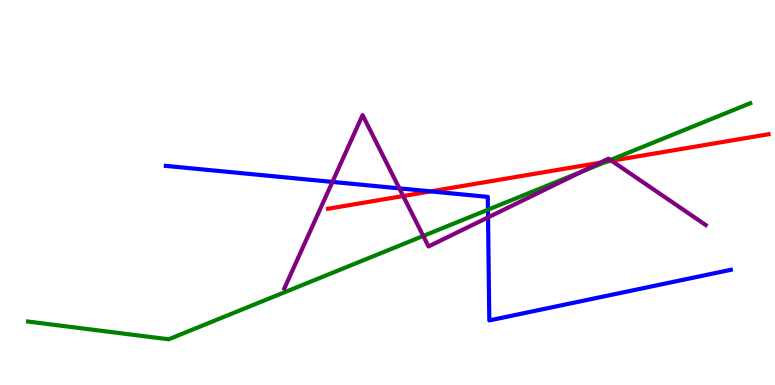[{'lines': ['blue', 'red'], 'intersections': [{'x': 5.56, 'y': 5.03}]}, {'lines': ['green', 'red'], 'intersections': [{'x': 7.82, 'y': 5.8}]}, {'lines': ['purple', 'red'], 'intersections': [{'x': 5.2, 'y': 4.91}, {'x': 7.74, 'y': 5.77}, {'x': 7.89, 'y': 5.82}]}, {'lines': ['blue', 'green'], 'intersections': [{'x': 6.3, 'y': 4.55}]}, {'lines': ['blue', 'purple'], 'intersections': [{'x': 4.29, 'y': 5.27}, {'x': 5.15, 'y': 5.11}, {'x': 6.3, 'y': 4.35}]}, {'lines': ['green', 'purple'], 'intersections': [{'x': 5.46, 'y': 3.87}, {'x': 7.51, 'y': 5.55}, {'x': 7.88, 'y': 5.84}]}]